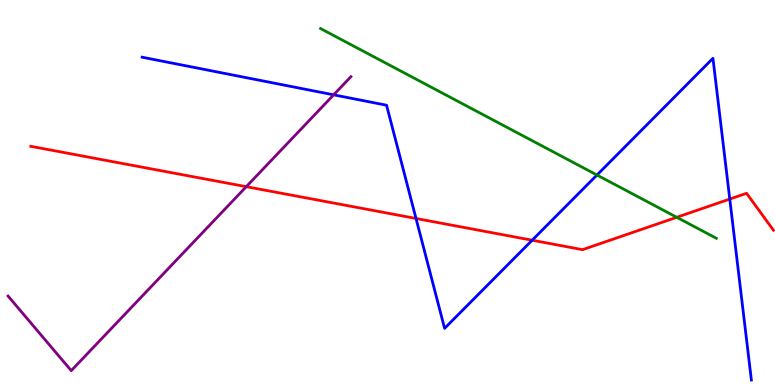[{'lines': ['blue', 'red'], 'intersections': [{'x': 5.37, 'y': 4.33}, {'x': 6.87, 'y': 3.76}, {'x': 9.42, 'y': 4.83}]}, {'lines': ['green', 'red'], 'intersections': [{'x': 8.73, 'y': 4.36}]}, {'lines': ['purple', 'red'], 'intersections': [{'x': 3.18, 'y': 5.15}]}, {'lines': ['blue', 'green'], 'intersections': [{'x': 7.7, 'y': 5.45}]}, {'lines': ['blue', 'purple'], 'intersections': [{'x': 4.31, 'y': 7.54}]}, {'lines': ['green', 'purple'], 'intersections': []}]